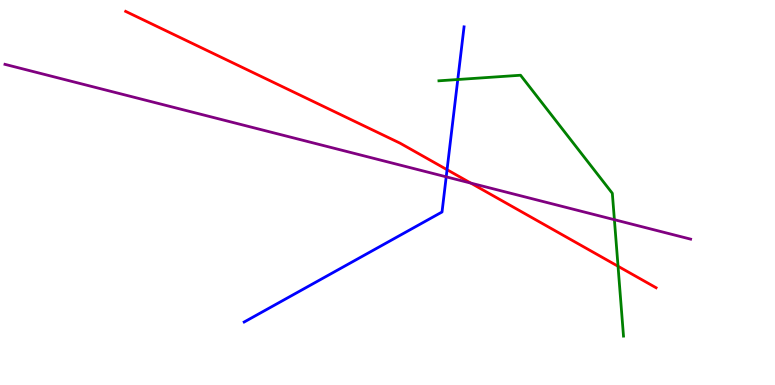[{'lines': ['blue', 'red'], 'intersections': [{'x': 5.77, 'y': 5.59}]}, {'lines': ['green', 'red'], 'intersections': [{'x': 7.97, 'y': 3.08}]}, {'lines': ['purple', 'red'], 'intersections': [{'x': 6.07, 'y': 5.24}]}, {'lines': ['blue', 'green'], 'intersections': [{'x': 5.91, 'y': 7.93}]}, {'lines': ['blue', 'purple'], 'intersections': [{'x': 5.76, 'y': 5.41}]}, {'lines': ['green', 'purple'], 'intersections': [{'x': 7.93, 'y': 4.29}]}]